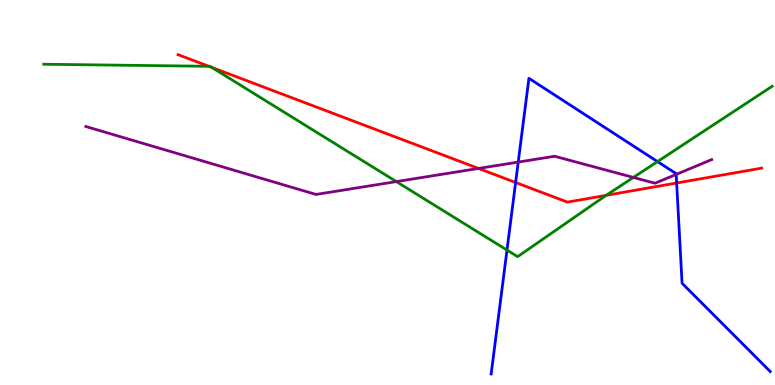[{'lines': ['blue', 'red'], 'intersections': [{'x': 6.65, 'y': 5.26}, {'x': 8.73, 'y': 5.25}]}, {'lines': ['green', 'red'], 'intersections': [{'x': 2.69, 'y': 8.28}, {'x': 2.73, 'y': 8.25}, {'x': 7.82, 'y': 4.93}]}, {'lines': ['purple', 'red'], 'intersections': [{'x': 6.17, 'y': 5.62}]}, {'lines': ['blue', 'green'], 'intersections': [{'x': 6.54, 'y': 3.5}, {'x': 8.48, 'y': 5.8}]}, {'lines': ['blue', 'purple'], 'intersections': [{'x': 6.69, 'y': 5.79}, {'x': 8.73, 'y': 5.47}]}, {'lines': ['green', 'purple'], 'intersections': [{'x': 5.11, 'y': 5.28}, {'x': 8.17, 'y': 5.39}]}]